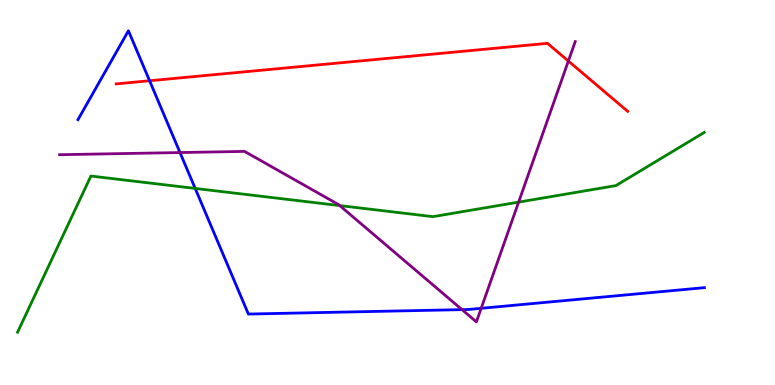[{'lines': ['blue', 'red'], 'intersections': [{'x': 1.93, 'y': 7.9}]}, {'lines': ['green', 'red'], 'intersections': []}, {'lines': ['purple', 'red'], 'intersections': [{'x': 7.33, 'y': 8.41}]}, {'lines': ['blue', 'green'], 'intersections': [{'x': 2.52, 'y': 5.11}]}, {'lines': ['blue', 'purple'], 'intersections': [{'x': 2.32, 'y': 6.04}, {'x': 5.96, 'y': 1.96}, {'x': 6.21, 'y': 1.99}]}, {'lines': ['green', 'purple'], 'intersections': [{'x': 4.38, 'y': 4.66}, {'x': 6.69, 'y': 4.75}]}]